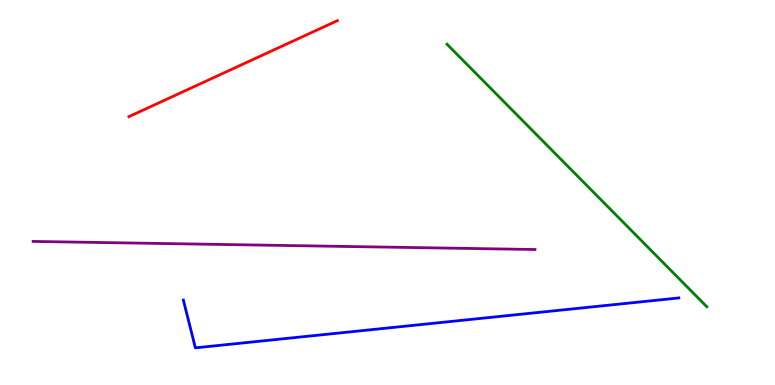[{'lines': ['blue', 'red'], 'intersections': []}, {'lines': ['green', 'red'], 'intersections': []}, {'lines': ['purple', 'red'], 'intersections': []}, {'lines': ['blue', 'green'], 'intersections': []}, {'lines': ['blue', 'purple'], 'intersections': []}, {'lines': ['green', 'purple'], 'intersections': []}]